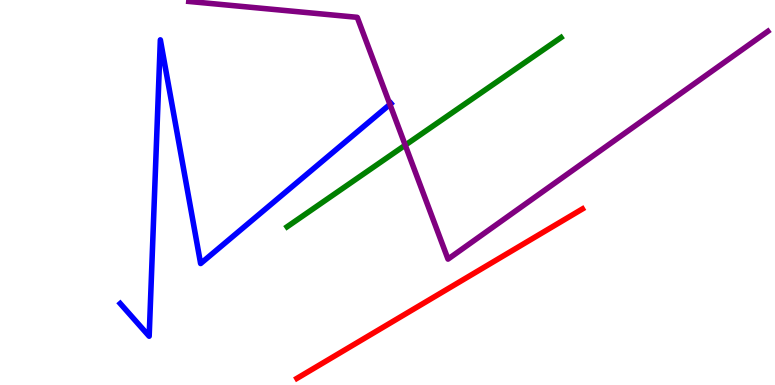[{'lines': ['blue', 'red'], 'intersections': []}, {'lines': ['green', 'red'], 'intersections': []}, {'lines': ['purple', 'red'], 'intersections': []}, {'lines': ['blue', 'green'], 'intersections': []}, {'lines': ['blue', 'purple'], 'intersections': [{'x': 5.03, 'y': 7.29}]}, {'lines': ['green', 'purple'], 'intersections': [{'x': 5.23, 'y': 6.23}]}]